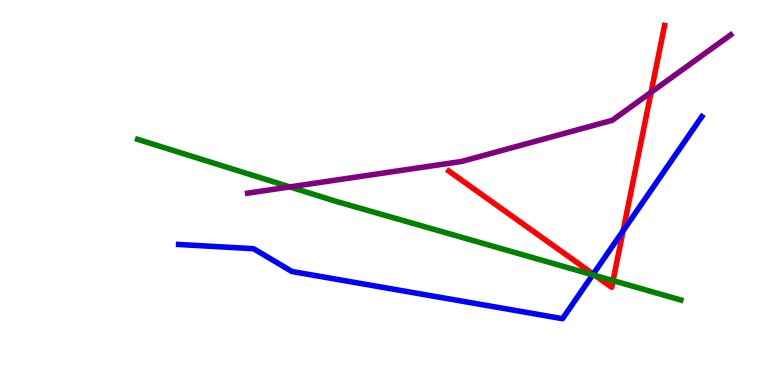[{'lines': ['blue', 'red'], 'intersections': [{'x': 7.65, 'y': 2.88}, {'x': 8.04, 'y': 4.01}]}, {'lines': ['green', 'red'], 'intersections': [{'x': 7.68, 'y': 2.84}, {'x': 7.91, 'y': 2.71}]}, {'lines': ['purple', 'red'], 'intersections': [{'x': 8.4, 'y': 7.6}]}, {'lines': ['blue', 'green'], 'intersections': [{'x': 7.65, 'y': 2.86}]}, {'lines': ['blue', 'purple'], 'intersections': []}, {'lines': ['green', 'purple'], 'intersections': [{'x': 3.74, 'y': 5.15}]}]